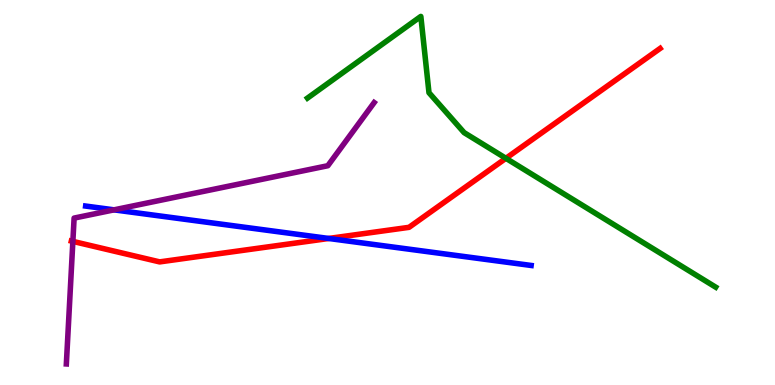[{'lines': ['blue', 'red'], 'intersections': [{'x': 4.24, 'y': 3.81}]}, {'lines': ['green', 'red'], 'intersections': [{'x': 6.53, 'y': 5.89}]}, {'lines': ['purple', 'red'], 'intersections': [{'x': 0.94, 'y': 3.73}]}, {'lines': ['blue', 'green'], 'intersections': []}, {'lines': ['blue', 'purple'], 'intersections': [{'x': 1.47, 'y': 4.55}]}, {'lines': ['green', 'purple'], 'intersections': []}]